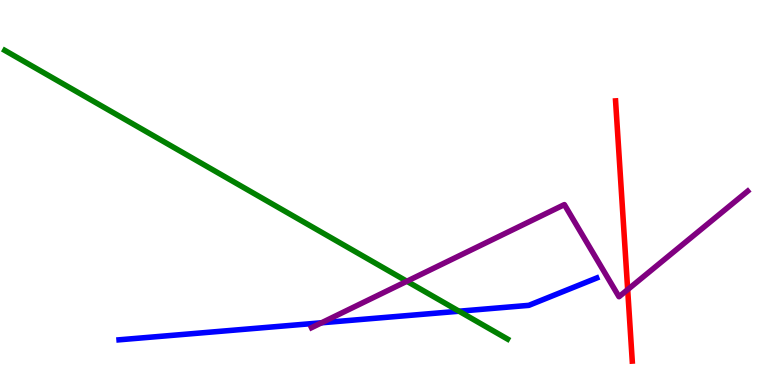[{'lines': ['blue', 'red'], 'intersections': []}, {'lines': ['green', 'red'], 'intersections': []}, {'lines': ['purple', 'red'], 'intersections': [{'x': 8.1, 'y': 2.48}]}, {'lines': ['blue', 'green'], 'intersections': [{'x': 5.92, 'y': 1.92}]}, {'lines': ['blue', 'purple'], 'intersections': [{'x': 4.15, 'y': 1.62}]}, {'lines': ['green', 'purple'], 'intersections': [{'x': 5.25, 'y': 2.69}]}]